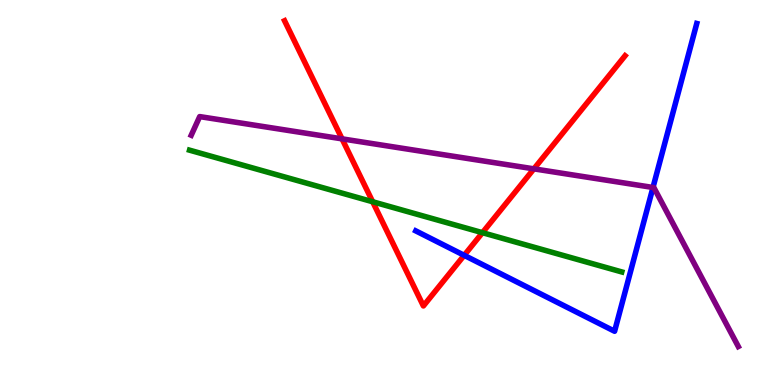[{'lines': ['blue', 'red'], 'intersections': [{'x': 5.99, 'y': 3.37}]}, {'lines': ['green', 'red'], 'intersections': [{'x': 4.81, 'y': 4.76}, {'x': 6.23, 'y': 3.96}]}, {'lines': ['purple', 'red'], 'intersections': [{'x': 4.41, 'y': 6.39}, {'x': 6.89, 'y': 5.61}]}, {'lines': ['blue', 'green'], 'intersections': []}, {'lines': ['blue', 'purple'], 'intersections': [{'x': 8.43, 'y': 5.13}]}, {'lines': ['green', 'purple'], 'intersections': []}]